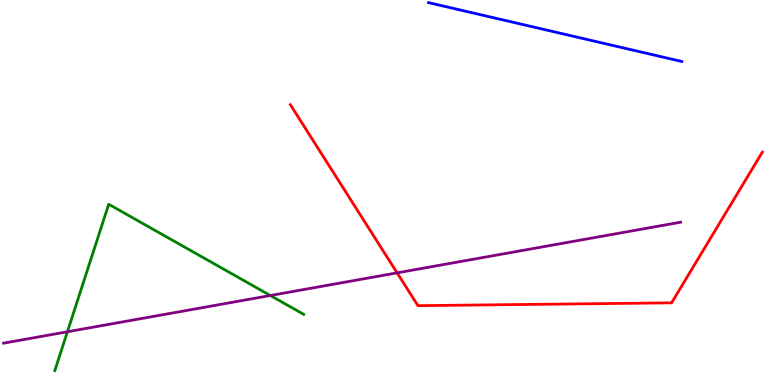[{'lines': ['blue', 'red'], 'intersections': []}, {'lines': ['green', 'red'], 'intersections': []}, {'lines': ['purple', 'red'], 'intersections': [{'x': 5.12, 'y': 2.91}]}, {'lines': ['blue', 'green'], 'intersections': []}, {'lines': ['blue', 'purple'], 'intersections': []}, {'lines': ['green', 'purple'], 'intersections': [{'x': 0.87, 'y': 1.38}, {'x': 3.49, 'y': 2.32}]}]